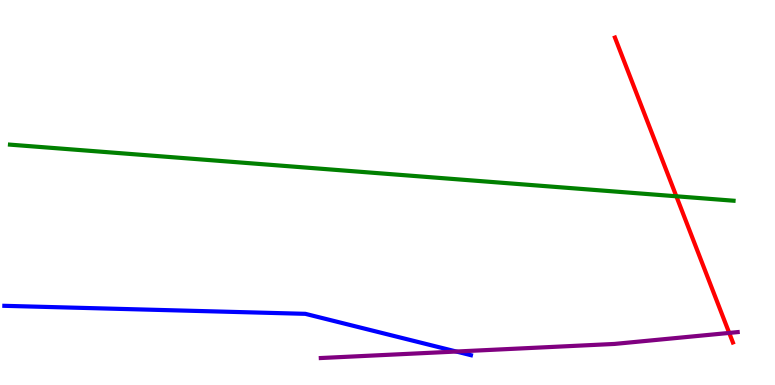[{'lines': ['blue', 'red'], 'intersections': []}, {'lines': ['green', 'red'], 'intersections': [{'x': 8.73, 'y': 4.9}]}, {'lines': ['purple', 'red'], 'intersections': [{'x': 9.41, 'y': 1.35}]}, {'lines': ['blue', 'green'], 'intersections': []}, {'lines': ['blue', 'purple'], 'intersections': [{'x': 5.89, 'y': 0.869}]}, {'lines': ['green', 'purple'], 'intersections': []}]